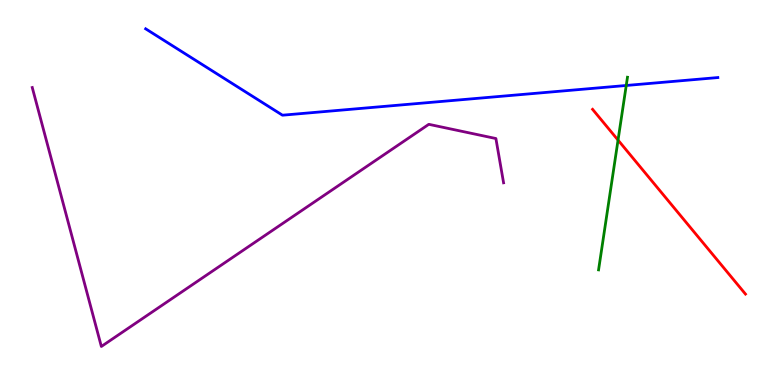[{'lines': ['blue', 'red'], 'intersections': []}, {'lines': ['green', 'red'], 'intersections': [{'x': 7.97, 'y': 6.36}]}, {'lines': ['purple', 'red'], 'intersections': []}, {'lines': ['blue', 'green'], 'intersections': [{'x': 8.08, 'y': 7.78}]}, {'lines': ['blue', 'purple'], 'intersections': []}, {'lines': ['green', 'purple'], 'intersections': []}]